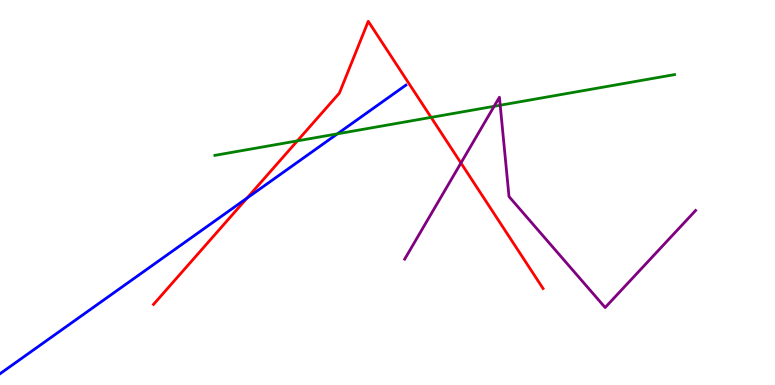[{'lines': ['blue', 'red'], 'intersections': [{'x': 3.19, 'y': 4.86}]}, {'lines': ['green', 'red'], 'intersections': [{'x': 3.84, 'y': 6.34}, {'x': 5.56, 'y': 6.95}]}, {'lines': ['purple', 'red'], 'intersections': [{'x': 5.95, 'y': 5.77}]}, {'lines': ['blue', 'green'], 'intersections': [{'x': 4.35, 'y': 6.52}]}, {'lines': ['blue', 'purple'], 'intersections': []}, {'lines': ['green', 'purple'], 'intersections': [{'x': 6.38, 'y': 7.24}, {'x': 6.45, 'y': 7.27}]}]